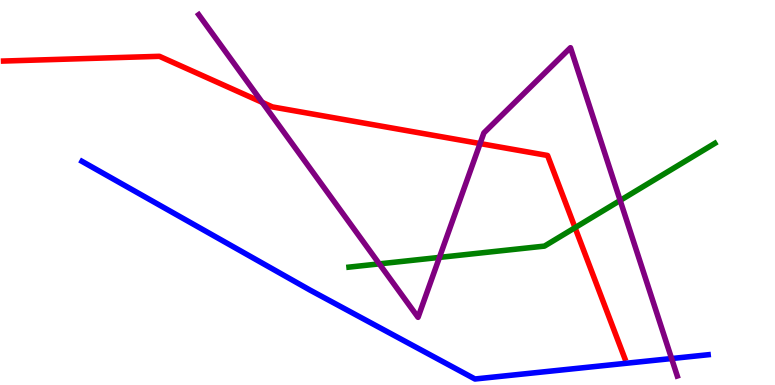[{'lines': ['blue', 'red'], 'intersections': []}, {'lines': ['green', 'red'], 'intersections': [{'x': 7.42, 'y': 4.09}]}, {'lines': ['purple', 'red'], 'intersections': [{'x': 3.38, 'y': 7.34}, {'x': 6.19, 'y': 6.27}]}, {'lines': ['blue', 'green'], 'intersections': []}, {'lines': ['blue', 'purple'], 'intersections': [{'x': 8.67, 'y': 0.687}]}, {'lines': ['green', 'purple'], 'intersections': [{'x': 4.89, 'y': 3.15}, {'x': 5.67, 'y': 3.31}, {'x': 8.0, 'y': 4.79}]}]